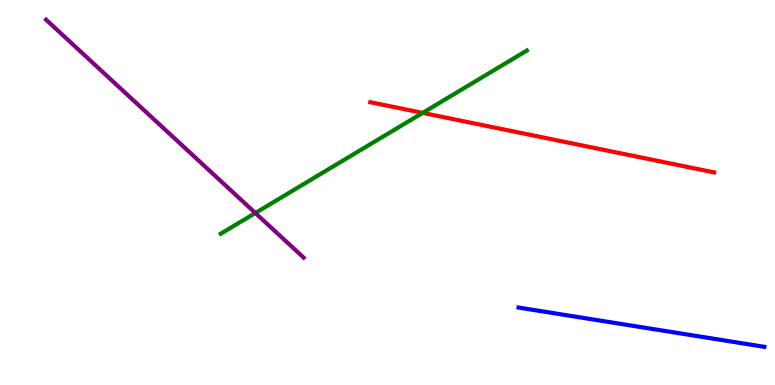[{'lines': ['blue', 'red'], 'intersections': []}, {'lines': ['green', 'red'], 'intersections': [{'x': 5.45, 'y': 7.07}]}, {'lines': ['purple', 'red'], 'intersections': []}, {'lines': ['blue', 'green'], 'intersections': []}, {'lines': ['blue', 'purple'], 'intersections': []}, {'lines': ['green', 'purple'], 'intersections': [{'x': 3.29, 'y': 4.47}]}]